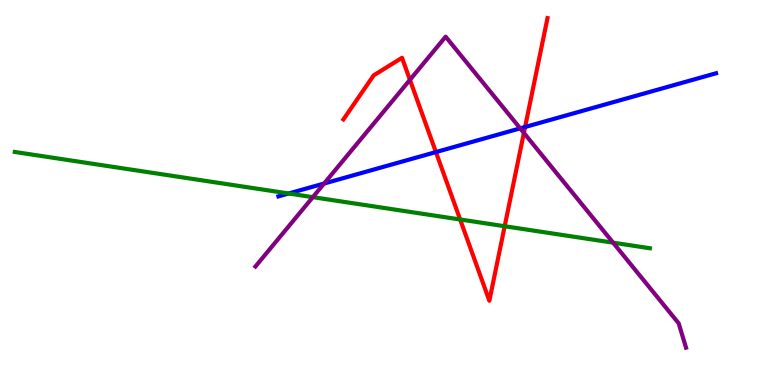[{'lines': ['blue', 'red'], 'intersections': [{'x': 5.62, 'y': 6.05}, {'x': 6.78, 'y': 6.7}]}, {'lines': ['green', 'red'], 'intersections': [{'x': 5.94, 'y': 4.3}, {'x': 6.51, 'y': 4.12}]}, {'lines': ['purple', 'red'], 'intersections': [{'x': 5.29, 'y': 7.93}, {'x': 6.76, 'y': 6.55}]}, {'lines': ['blue', 'green'], 'intersections': [{'x': 3.72, 'y': 4.97}]}, {'lines': ['blue', 'purple'], 'intersections': [{'x': 4.18, 'y': 5.23}, {'x': 6.71, 'y': 6.67}]}, {'lines': ['green', 'purple'], 'intersections': [{'x': 4.04, 'y': 4.88}, {'x': 7.91, 'y': 3.7}]}]